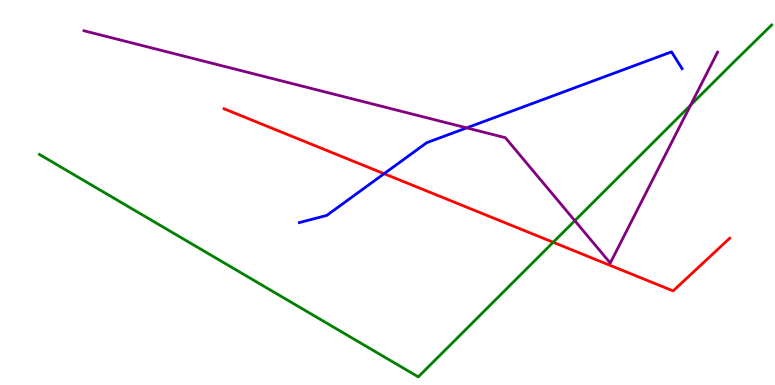[{'lines': ['blue', 'red'], 'intersections': [{'x': 4.96, 'y': 5.49}]}, {'lines': ['green', 'red'], 'intersections': [{'x': 7.14, 'y': 3.71}]}, {'lines': ['purple', 'red'], 'intersections': []}, {'lines': ['blue', 'green'], 'intersections': []}, {'lines': ['blue', 'purple'], 'intersections': [{'x': 6.02, 'y': 6.68}]}, {'lines': ['green', 'purple'], 'intersections': [{'x': 7.42, 'y': 4.27}, {'x': 8.91, 'y': 7.27}]}]